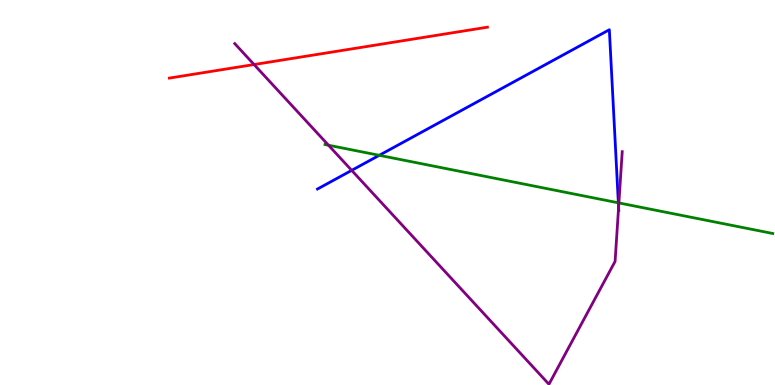[{'lines': ['blue', 'red'], 'intersections': []}, {'lines': ['green', 'red'], 'intersections': []}, {'lines': ['purple', 'red'], 'intersections': [{'x': 3.28, 'y': 8.32}]}, {'lines': ['blue', 'green'], 'intersections': [{'x': 4.89, 'y': 5.97}, {'x': 7.98, 'y': 4.73}]}, {'lines': ['blue', 'purple'], 'intersections': [{'x': 4.54, 'y': 5.57}, {'x': 7.98, 'y': 4.61}]}, {'lines': ['green', 'purple'], 'intersections': [{'x': 4.24, 'y': 6.23}, {'x': 7.99, 'y': 4.73}]}]